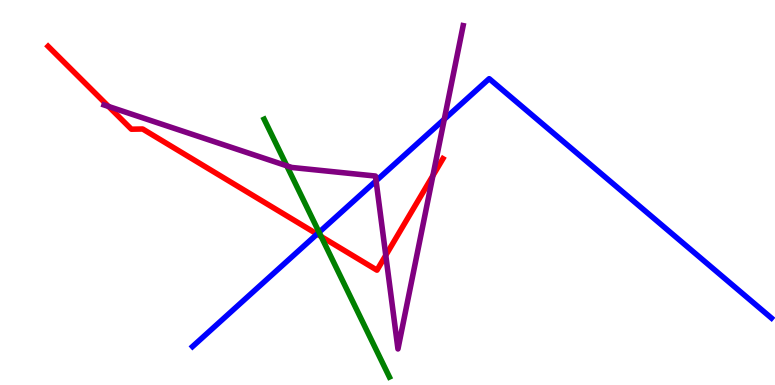[{'lines': ['blue', 'red'], 'intersections': [{'x': 4.09, 'y': 3.92}]}, {'lines': ['green', 'red'], 'intersections': [{'x': 4.14, 'y': 3.86}]}, {'lines': ['purple', 'red'], 'intersections': [{'x': 1.4, 'y': 7.23}, {'x': 4.98, 'y': 3.37}, {'x': 5.59, 'y': 5.44}]}, {'lines': ['blue', 'green'], 'intersections': [{'x': 4.12, 'y': 3.97}]}, {'lines': ['blue', 'purple'], 'intersections': [{'x': 4.85, 'y': 5.3}, {'x': 5.73, 'y': 6.9}]}, {'lines': ['green', 'purple'], 'intersections': [{'x': 3.7, 'y': 5.69}]}]